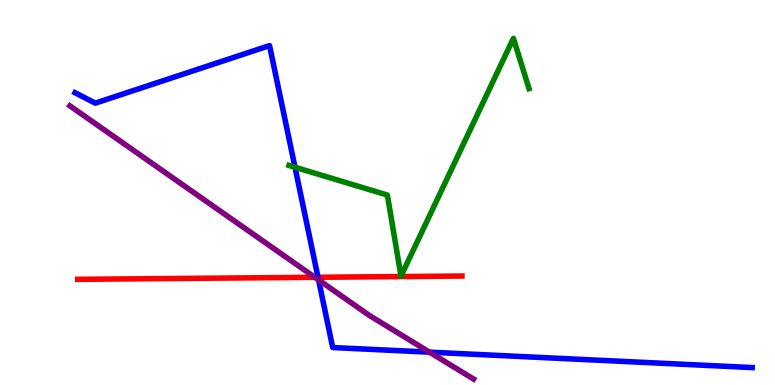[{'lines': ['blue', 'red'], 'intersections': [{'x': 4.1, 'y': 2.8}]}, {'lines': ['green', 'red'], 'intersections': []}, {'lines': ['purple', 'red'], 'intersections': [{'x': 4.06, 'y': 2.8}]}, {'lines': ['blue', 'green'], 'intersections': [{'x': 3.81, 'y': 5.66}]}, {'lines': ['blue', 'purple'], 'intersections': [{'x': 4.11, 'y': 2.73}, {'x': 5.54, 'y': 0.853}]}, {'lines': ['green', 'purple'], 'intersections': []}]